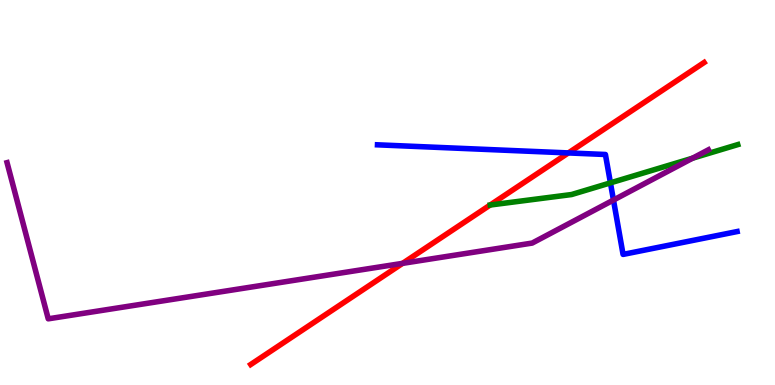[{'lines': ['blue', 'red'], 'intersections': [{'x': 7.33, 'y': 6.03}]}, {'lines': ['green', 'red'], 'intersections': []}, {'lines': ['purple', 'red'], 'intersections': [{'x': 5.19, 'y': 3.16}]}, {'lines': ['blue', 'green'], 'intersections': [{'x': 7.88, 'y': 5.25}]}, {'lines': ['blue', 'purple'], 'intersections': [{'x': 7.92, 'y': 4.8}]}, {'lines': ['green', 'purple'], 'intersections': [{'x': 8.94, 'y': 5.89}]}]